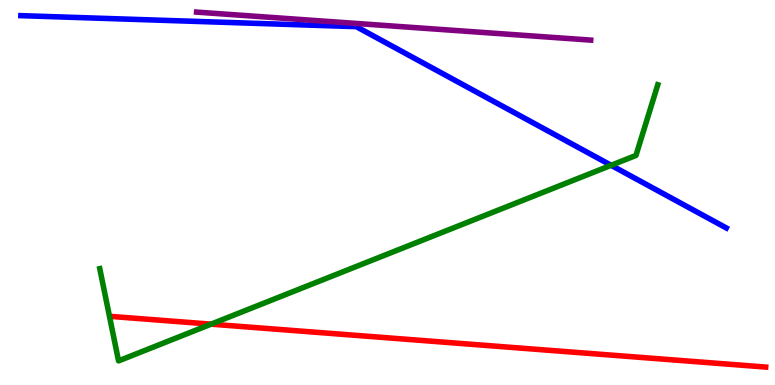[{'lines': ['blue', 'red'], 'intersections': []}, {'lines': ['green', 'red'], 'intersections': [{'x': 2.72, 'y': 1.58}]}, {'lines': ['purple', 'red'], 'intersections': []}, {'lines': ['blue', 'green'], 'intersections': [{'x': 7.89, 'y': 5.71}]}, {'lines': ['blue', 'purple'], 'intersections': []}, {'lines': ['green', 'purple'], 'intersections': []}]